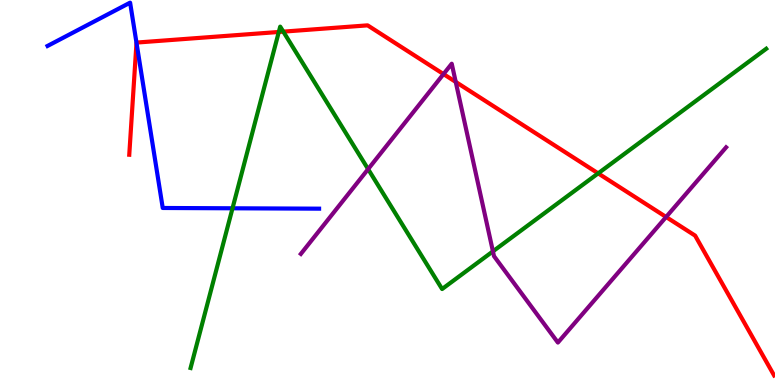[{'lines': ['blue', 'red'], 'intersections': [{'x': 1.76, 'y': 8.89}]}, {'lines': ['green', 'red'], 'intersections': [{'x': 3.6, 'y': 9.17}, {'x': 3.66, 'y': 9.18}, {'x': 7.72, 'y': 5.5}]}, {'lines': ['purple', 'red'], 'intersections': [{'x': 5.72, 'y': 8.08}, {'x': 5.88, 'y': 7.87}, {'x': 8.59, 'y': 4.36}]}, {'lines': ['blue', 'green'], 'intersections': [{'x': 3.0, 'y': 4.59}]}, {'lines': ['blue', 'purple'], 'intersections': []}, {'lines': ['green', 'purple'], 'intersections': [{'x': 4.75, 'y': 5.61}, {'x': 6.36, 'y': 3.47}]}]